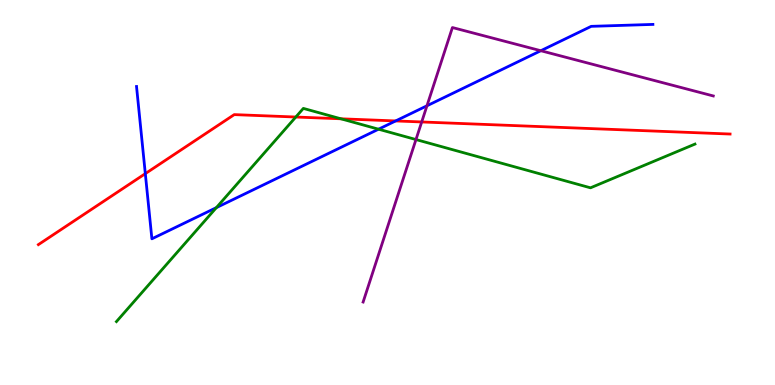[{'lines': ['blue', 'red'], 'intersections': [{'x': 1.88, 'y': 5.49}, {'x': 5.1, 'y': 6.86}]}, {'lines': ['green', 'red'], 'intersections': [{'x': 3.82, 'y': 6.96}, {'x': 4.4, 'y': 6.91}]}, {'lines': ['purple', 'red'], 'intersections': [{'x': 5.44, 'y': 6.83}]}, {'lines': ['blue', 'green'], 'intersections': [{'x': 2.79, 'y': 4.61}, {'x': 4.88, 'y': 6.64}]}, {'lines': ['blue', 'purple'], 'intersections': [{'x': 5.51, 'y': 7.25}, {'x': 6.98, 'y': 8.68}]}, {'lines': ['green', 'purple'], 'intersections': [{'x': 5.37, 'y': 6.38}]}]